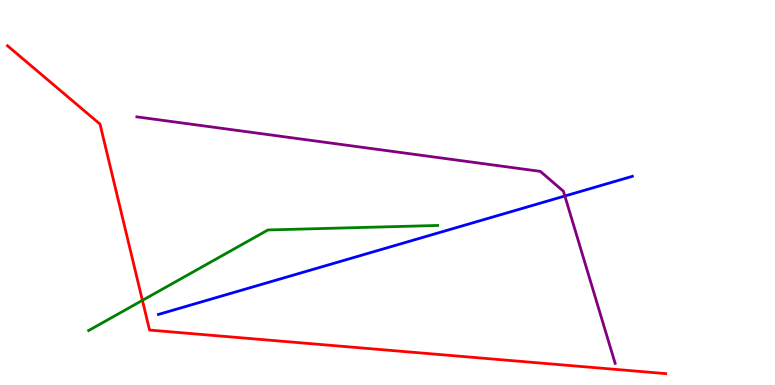[{'lines': ['blue', 'red'], 'intersections': []}, {'lines': ['green', 'red'], 'intersections': [{'x': 1.84, 'y': 2.2}]}, {'lines': ['purple', 'red'], 'intersections': []}, {'lines': ['blue', 'green'], 'intersections': []}, {'lines': ['blue', 'purple'], 'intersections': [{'x': 7.29, 'y': 4.91}]}, {'lines': ['green', 'purple'], 'intersections': []}]